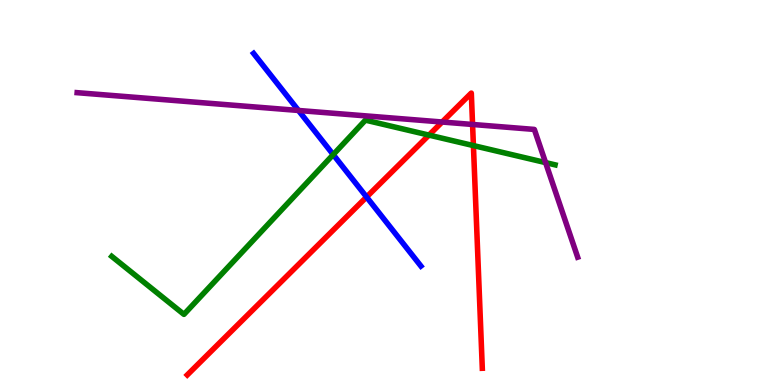[{'lines': ['blue', 'red'], 'intersections': [{'x': 4.73, 'y': 4.88}]}, {'lines': ['green', 'red'], 'intersections': [{'x': 5.53, 'y': 6.49}, {'x': 6.11, 'y': 6.22}]}, {'lines': ['purple', 'red'], 'intersections': [{'x': 5.71, 'y': 6.83}, {'x': 6.1, 'y': 6.77}]}, {'lines': ['blue', 'green'], 'intersections': [{'x': 4.3, 'y': 5.98}]}, {'lines': ['blue', 'purple'], 'intersections': [{'x': 3.85, 'y': 7.13}]}, {'lines': ['green', 'purple'], 'intersections': [{'x': 7.04, 'y': 5.78}]}]